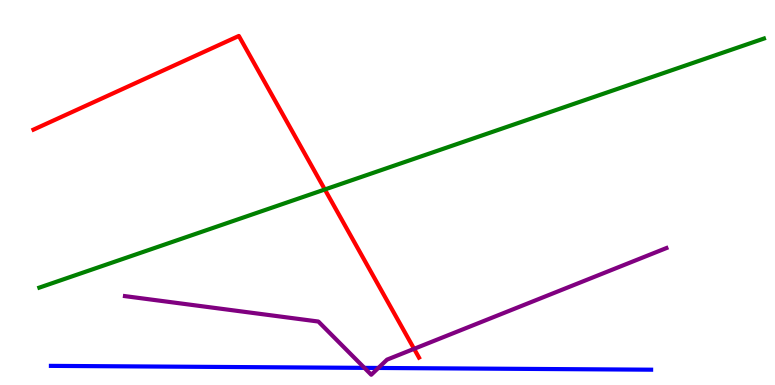[{'lines': ['blue', 'red'], 'intersections': []}, {'lines': ['green', 'red'], 'intersections': [{'x': 4.19, 'y': 5.08}]}, {'lines': ['purple', 'red'], 'intersections': [{'x': 5.34, 'y': 0.939}]}, {'lines': ['blue', 'green'], 'intersections': []}, {'lines': ['blue', 'purple'], 'intersections': [{'x': 4.7, 'y': 0.445}, {'x': 4.88, 'y': 0.443}]}, {'lines': ['green', 'purple'], 'intersections': []}]